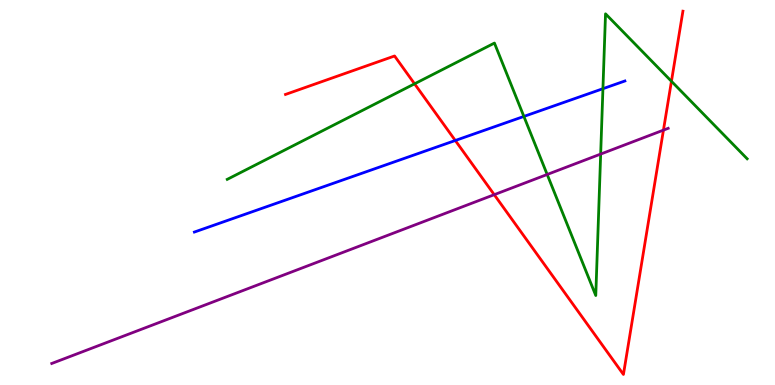[{'lines': ['blue', 'red'], 'intersections': [{'x': 5.87, 'y': 6.35}]}, {'lines': ['green', 'red'], 'intersections': [{'x': 5.35, 'y': 7.82}, {'x': 8.66, 'y': 7.89}]}, {'lines': ['purple', 'red'], 'intersections': [{'x': 6.38, 'y': 4.94}, {'x': 8.56, 'y': 6.62}]}, {'lines': ['blue', 'green'], 'intersections': [{'x': 6.76, 'y': 6.98}, {'x': 7.78, 'y': 7.7}]}, {'lines': ['blue', 'purple'], 'intersections': []}, {'lines': ['green', 'purple'], 'intersections': [{'x': 7.06, 'y': 5.47}, {'x': 7.75, 'y': 6.0}]}]